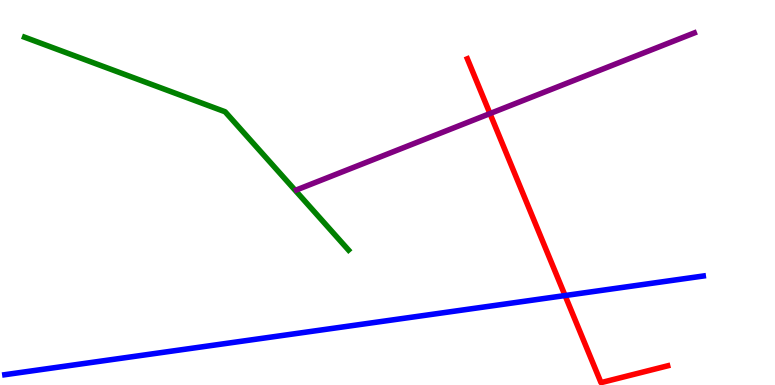[{'lines': ['blue', 'red'], 'intersections': [{'x': 7.29, 'y': 2.32}]}, {'lines': ['green', 'red'], 'intersections': []}, {'lines': ['purple', 'red'], 'intersections': [{'x': 6.32, 'y': 7.05}]}, {'lines': ['blue', 'green'], 'intersections': []}, {'lines': ['blue', 'purple'], 'intersections': []}, {'lines': ['green', 'purple'], 'intersections': []}]